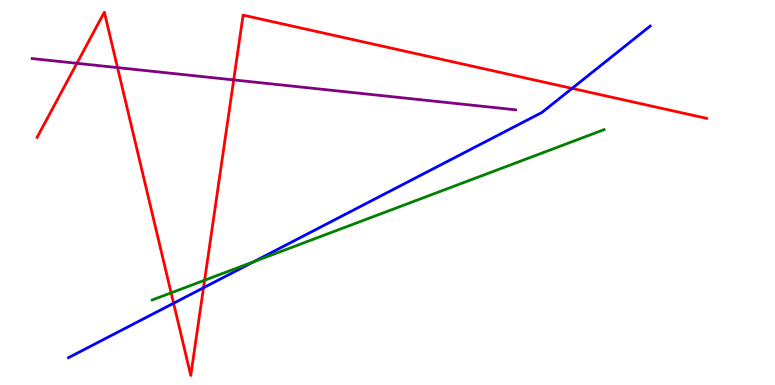[{'lines': ['blue', 'red'], 'intersections': [{'x': 2.24, 'y': 2.12}, {'x': 2.63, 'y': 2.53}, {'x': 7.38, 'y': 7.7}]}, {'lines': ['green', 'red'], 'intersections': [{'x': 2.21, 'y': 2.39}, {'x': 2.64, 'y': 2.72}]}, {'lines': ['purple', 'red'], 'intersections': [{'x': 0.992, 'y': 8.36}, {'x': 1.52, 'y': 8.24}, {'x': 3.02, 'y': 7.92}]}, {'lines': ['blue', 'green'], 'intersections': [{'x': 3.28, 'y': 3.2}]}, {'lines': ['blue', 'purple'], 'intersections': []}, {'lines': ['green', 'purple'], 'intersections': []}]